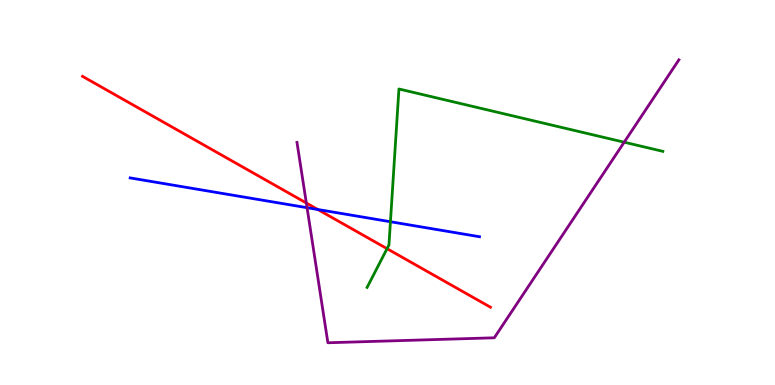[{'lines': ['blue', 'red'], 'intersections': [{'x': 4.1, 'y': 4.56}]}, {'lines': ['green', 'red'], 'intersections': [{'x': 4.99, 'y': 3.54}]}, {'lines': ['purple', 'red'], 'intersections': [{'x': 3.95, 'y': 4.73}]}, {'lines': ['blue', 'green'], 'intersections': [{'x': 5.04, 'y': 4.24}]}, {'lines': ['blue', 'purple'], 'intersections': [{'x': 3.96, 'y': 4.61}]}, {'lines': ['green', 'purple'], 'intersections': [{'x': 8.05, 'y': 6.31}]}]